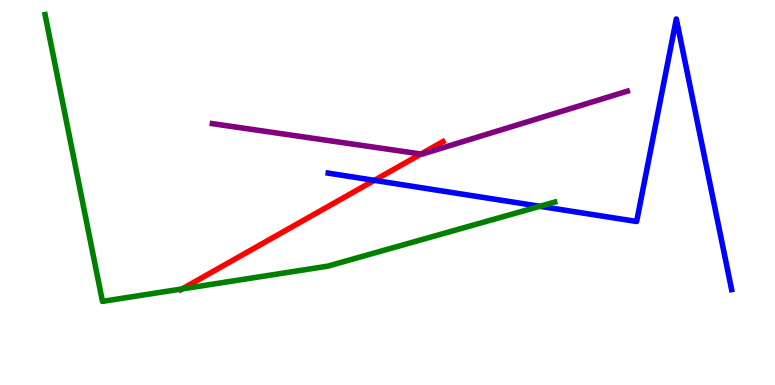[{'lines': ['blue', 'red'], 'intersections': [{'x': 4.83, 'y': 5.32}]}, {'lines': ['green', 'red'], 'intersections': [{'x': 2.35, 'y': 2.5}]}, {'lines': ['purple', 'red'], 'intersections': [{'x': 5.43, 'y': 6.0}]}, {'lines': ['blue', 'green'], 'intersections': [{'x': 6.97, 'y': 4.64}]}, {'lines': ['blue', 'purple'], 'intersections': []}, {'lines': ['green', 'purple'], 'intersections': []}]